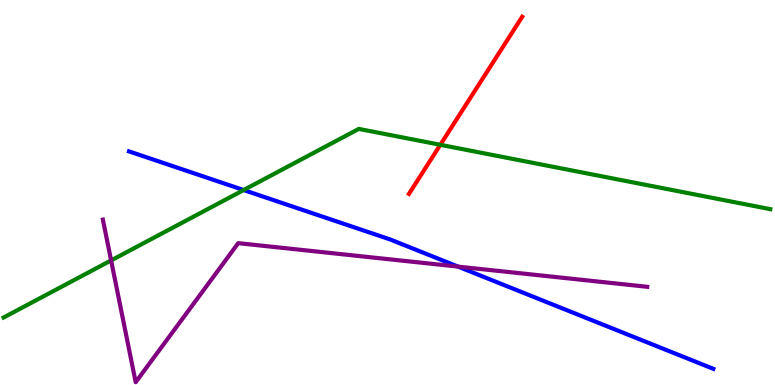[{'lines': ['blue', 'red'], 'intersections': []}, {'lines': ['green', 'red'], 'intersections': [{'x': 5.68, 'y': 6.24}]}, {'lines': ['purple', 'red'], 'intersections': []}, {'lines': ['blue', 'green'], 'intersections': [{'x': 3.14, 'y': 5.06}]}, {'lines': ['blue', 'purple'], 'intersections': [{'x': 5.91, 'y': 3.08}]}, {'lines': ['green', 'purple'], 'intersections': [{'x': 1.43, 'y': 3.24}]}]